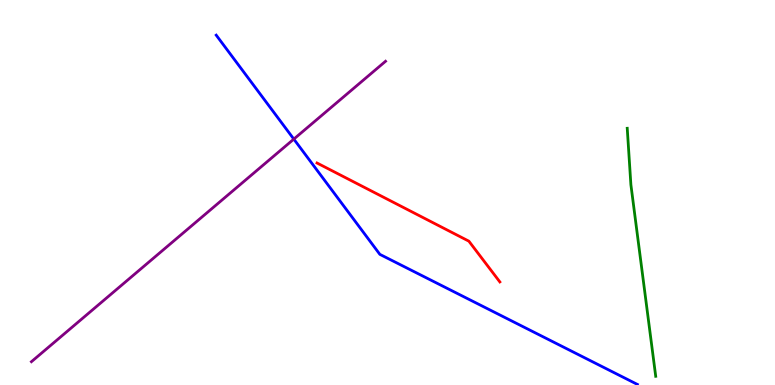[{'lines': ['blue', 'red'], 'intersections': []}, {'lines': ['green', 'red'], 'intersections': []}, {'lines': ['purple', 'red'], 'intersections': []}, {'lines': ['blue', 'green'], 'intersections': []}, {'lines': ['blue', 'purple'], 'intersections': [{'x': 3.79, 'y': 6.39}]}, {'lines': ['green', 'purple'], 'intersections': []}]